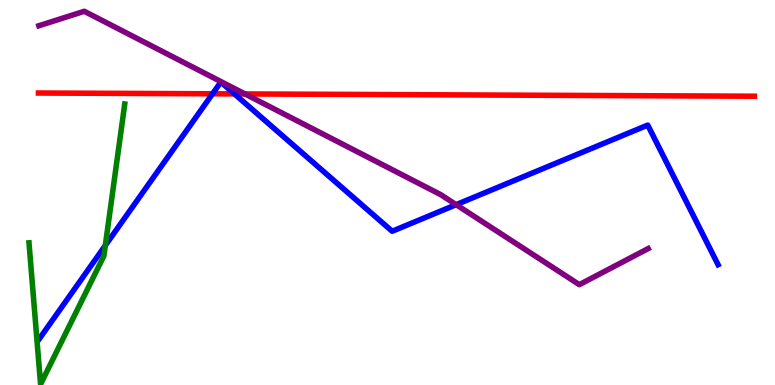[{'lines': ['blue', 'red'], 'intersections': [{'x': 2.74, 'y': 7.56}, {'x': 3.03, 'y': 7.56}]}, {'lines': ['green', 'red'], 'intersections': []}, {'lines': ['purple', 'red'], 'intersections': [{'x': 3.16, 'y': 7.56}]}, {'lines': ['blue', 'green'], 'intersections': [{'x': 1.36, 'y': 3.62}]}, {'lines': ['blue', 'purple'], 'intersections': [{'x': 5.89, 'y': 4.68}]}, {'lines': ['green', 'purple'], 'intersections': []}]